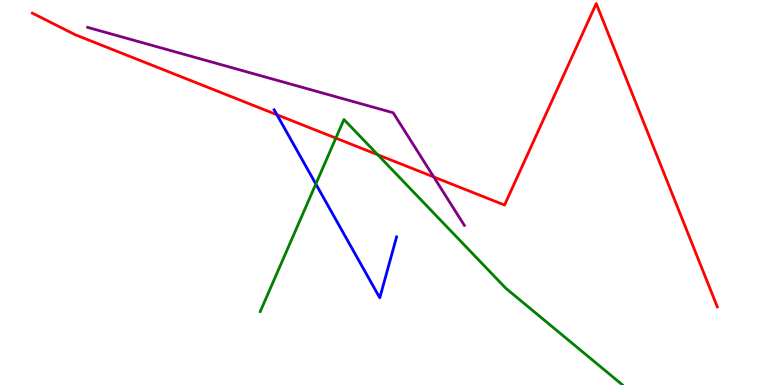[{'lines': ['blue', 'red'], 'intersections': [{'x': 3.57, 'y': 7.02}]}, {'lines': ['green', 'red'], 'intersections': [{'x': 4.33, 'y': 6.41}, {'x': 4.87, 'y': 5.98}]}, {'lines': ['purple', 'red'], 'intersections': [{'x': 5.6, 'y': 5.4}]}, {'lines': ['blue', 'green'], 'intersections': [{'x': 4.08, 'y': 5.22}]}, {'lines': ['blue', 'purple'], 'intersections': []}, {'lines': ['green', 'purple'], 'intersections': []}]